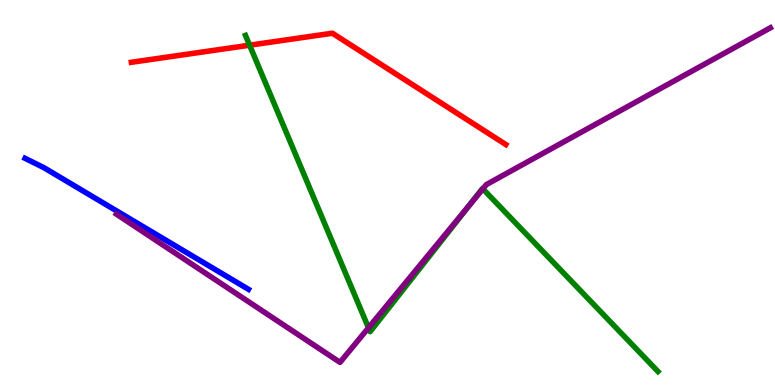[{'lines': ['blue', 'red'], 'intersections': []}, {'lines': ['green', 'red'], 'intersections': [{'x': 3.22, 'y': 8.83}]}, {'lines': ['purple', 'red'], 'intersections': []}, {'lines': ['blue', 'green'], 'intersections': []}, {'lines': ['blue', 'purple'], 'intersections': []}, {'lines': ['green', 'purple'], 'intersections': [{'x': 4.75, 'y': 1.49}, {'x': 6.05, 'y': 4.65}, {'x': 6.23, 'y': 5.09}]}]